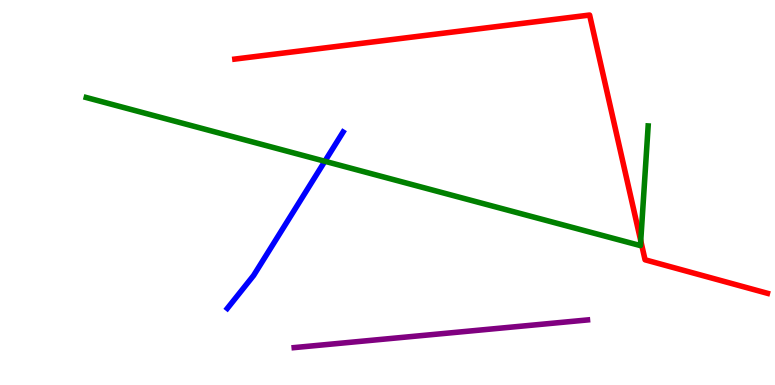[{'lines': ['blue', 'red'], 'intersections': []}, {'lines': ['green', 'red'], 'intersections': [{'x': 8.27, 'y': 3.75}]}, {'lines': ['purple', 'red'], 'intersections': []}, {'lines': ['blue', 'green'], 'intersections': [{'x': 4.19, 'y': 5.81}]}, {'lines': ['blue', 'purple'], 'intersections': []}, {'lines': ['green', 'purple'], 'intersections': []}]